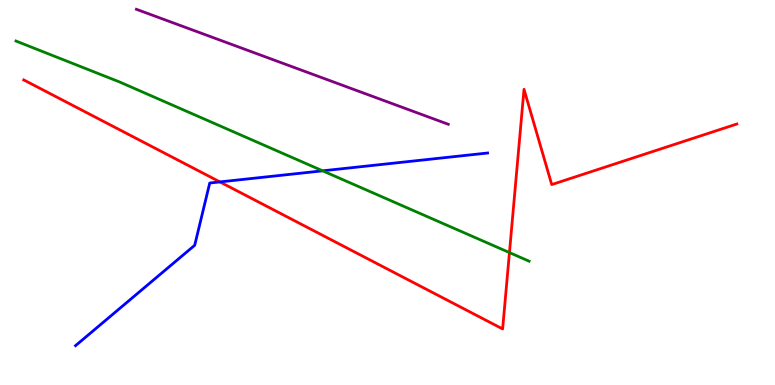[{'lines': ['blue', 'red'], 'intersections': [{'x': 2.84, 'y': 5.27}]}, {'lines': ['green', 'red'], 'intersections': [{'x': 6.57, 'y': 3.44}]}, {'lines': ['purple', 'red'], 'intersections': []}, {'lines': ['blue', 'green'], 'intersections': [{'x': 4.16, 'y': 5.56}]}, {'lines': ['blue', 'purple'], 'intersections': []}, {'lines': ['green', 'purple'], 'intersections': []}]